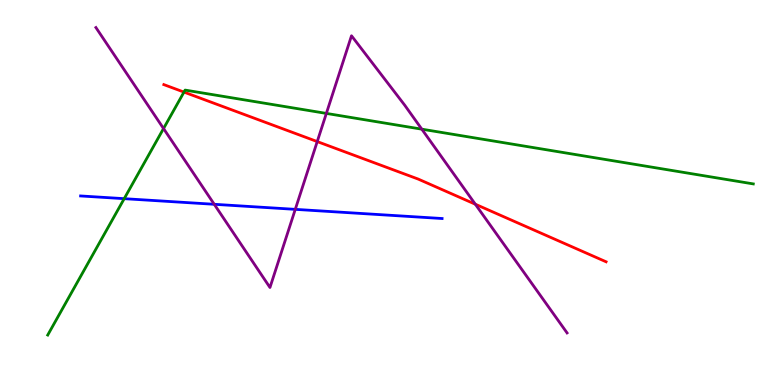[{'lines': ['blue', 'red'], 'intersections': []}, {'lines': ['green', 'red'], 'intersections': [{'x': 2.37, 'y': 7.61}]}, {'lines': ['purple', 'red'], 'intersections': [{'x': 4.09, 'y': 6.32}, {'x': 6.13, 'y': 4.7}]}, {'lines': ['blue', 'green'], 'intersections': [{'x': 1.6, 'y': 4.84}]}, {'lines': ['blue', 'purple'], 'intersections': [{'x': 2.76, 'y': 4.69}, {'x': 3.81, 'y': 4.56}]}, {'lines': ['green', 'purple'], 'intersections': [{'x': 2.11, 'y': 6.66}, {'x': 4.21, 'y': 7.05}, {'x': 5.44, 'y': 6.64}]}]